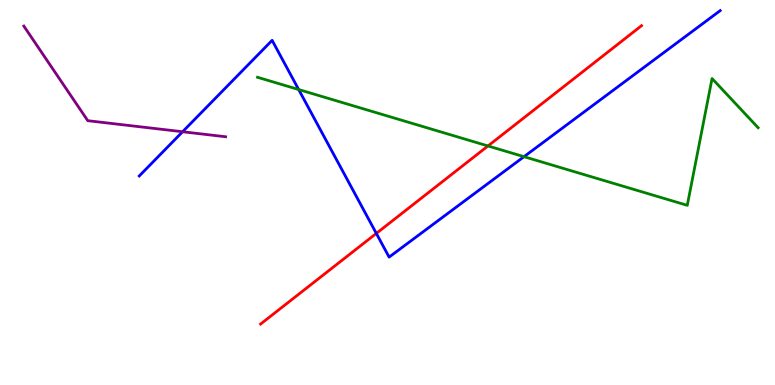[{'lines': ['blue', 'red'], 'intersections': [{'x': 4.86, 'y': 3.94}]}, {'lines': ['green', 'red'], 'intersections': [{'x': 6.3, 'y': 6.21}]}, {'lines': ['purple', 'red'], 'intersections': []}, {'lines': ['blue', 'green'], 'intersections': [{'x': 3.85, 'y': 7.67}, {'x': 6.76, 'y': 5.93}]}, {'lines': ['blue', 'purple'], 'intersections': [{'x': 2.36, 'y': 6.58}]}, {'lines': ['green', 'purple'], 'intersections': []}]